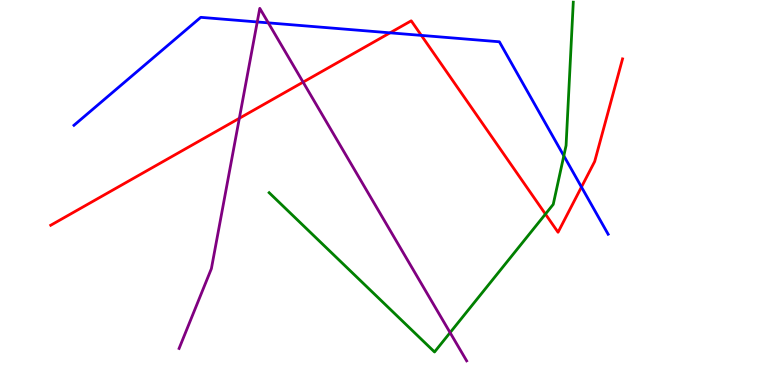[{'lines': ['blue', 'red'], 'intersections': [{'x': 5.03, 'y': 9.15}, {'x': 5.44, 'y': 9.08}, {'x': 7.5, 'y': 5.14}]}, {'lines': ['green', 'red'], 'intersections': [{'x': 7.04, 'y': 4.44}]}, {'lines': ['purple', 'red'], 'intersections': [{'x': 3.09, 'y': 6.93}, {'x': 3.91, 'y': 7.87}]}, {'lines': ['blue', 'green'], 'intersections': [{'x': 7.28, 'y': 5.95}]}, {'lines': ['blue', 'purple'], 'intersections': [{'x': 3.32, 'y': 9.43}, {'x': 3.46, 'y': 9.41}]}, {'lines': ['green', 'purple'], 'intersections': [{'x': 5.81, 'y': 1.36}]}]